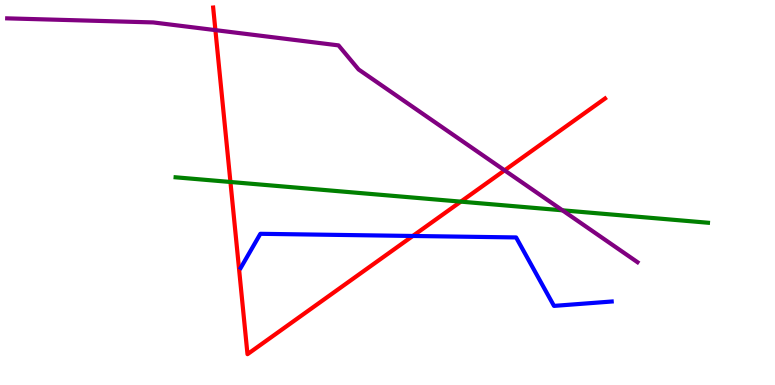[{'lines': ['blue', 'red'], 'intersections': [{'x': 5.33, 'y': 3.87}]}, {'lines': ['green', 'red'], 'intersections': [{'x': 2.97, 'y': 5.27}, {'x': 5.95, 'y': 4.76}]}, {'lines': ['purple', 'red'], 'intersections': [{'x': 2.78, 'y': 9.22}, {'x': 6.51, 'y': 5.58}]}, {'lines': ['blue', 'green'], 'intersections': []}, {'lines': ['blue', 'purple'], 'intersections': []}, {'lines': ['green', 'purple'], 'intersections': [{'x': 7.26, 'y': 4.54}]}]